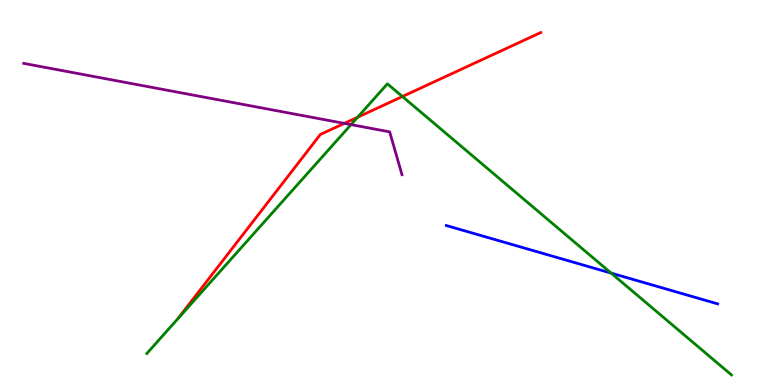[{'lines': ['blue', 'red'], 'intersections': []}, {'lines': ['green', 'red'], 'intersections': [{'x': 4.61, 'y': 6.95}, {'x': 5.19, 'y': 7.49}]}, {'lines': ['purple', 'red'], 'intersections': [{'x': 4.44, 'y': 6.8}]}, {'lines': ['blue', 'green'], 'intersections': [{'x': 7.89, 'y': 2.91}]}, {'lines': ['blue', 'purple'], 'intersections': []}, {'lines': ['green', 'purple'], 'intersections': [{'x': 4.53, 'y': 6.76}]}]